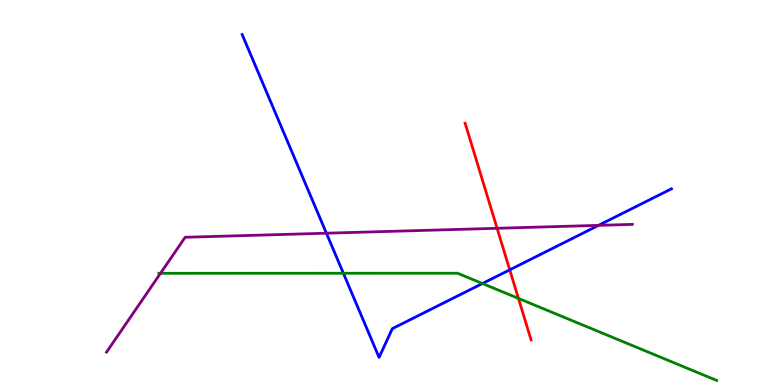[{'lines': ['blue', 'red'], 'intersections': [{'x': 6.58, 'y': 2.99}]}, {'lines': ['green', 'red'], 'intersections': [{'x': 6.69, 'y': 2.25}]}, {'lines': ['purple', 'red'], 'intersections': [{'x': 6.41, 'y': 4.07}]}, {'lines': ['blue', 'green'], 'intersections': [{'x': 4.43, 'y': 2.9}, {'x': 6.22, 'y': 2.64}]}, {'lines': ['blue', 'purple'], 'intersections': [{'x': 4.21, 'y': 3.94}, {'x': 7.72, 'y': 4.15}]}, {'lines': ['green', 'purple'], 'intersections': [{'x': 2.07, 'y': 2.9}]}]